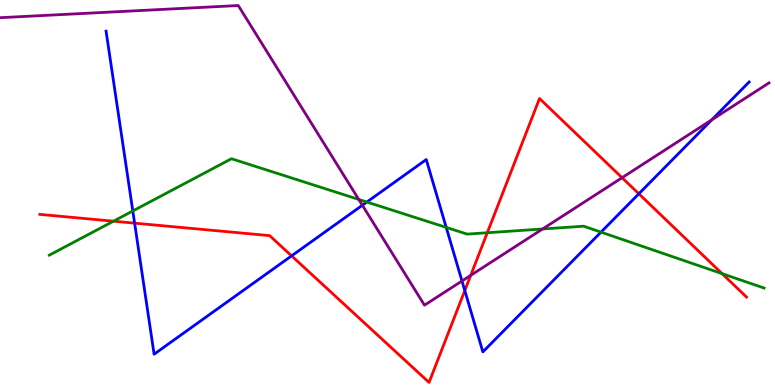[{'lines': ['blue', 'red'], 'intersections': [{'x': 1.74, 'y': 4.2}, {'x': 3.76, 'y': 3.35}, {'x': 6.0, 'y': 2.45}, {'x': 8.24, 'y': 4.97}]}, {'lines': ['green', 'red'], 'intersections': [{'x': 1.46, 'y': 4.25}, {'x': 6.29, 'y': 3.95}, {'x': 9.32, 'y': 2.89}]}, {'lines': ['purple', 'red'], 'intersections': [{'x': 6.07, 'y': 2.85}, {'x': 8.03, 'y': 5.38}]}, {'lines': ['blue', 'green'], 'intersections': [{'x': 1.71, 'y': 4.52}, {'x': 4.73, 'y': 4.75}, {'x': 5.76, 'y': 4.09}, {'x': 7.75, 'y': 3.97}]}, {'lines': ['blue', 'purple'], 'intersections': [{'x': 4.68, 'y': 4.67}, {'x': 5.96, 'y': 2.7}, {'x': 9.19, 'y': 6.89}]}, {'lines': ['green', 'purple'], 'intersections': [{'x': 4.63, 'y': 4.82}, {'x': 7.0, 'y': 4.05}]}]